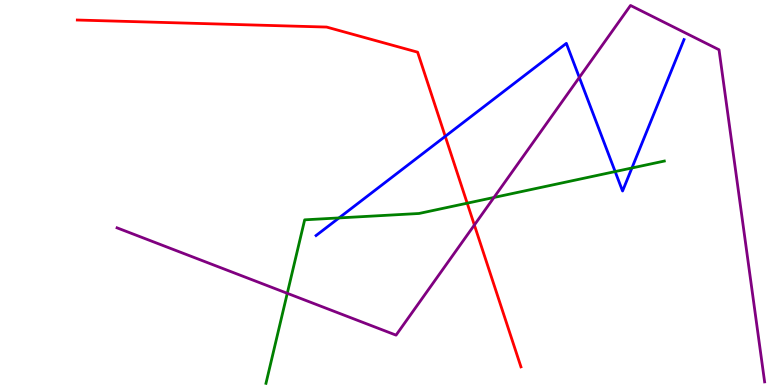[{'lines': ['blue', 'red'], 'intersections': [{'x': 5.75, 'y': 6.46}]}, {'lines': ['green', 'red'], 'intersections': [{'x': 6.03, 'y': 4.72}]}, {'lines': ['purple', 'red'], 'intersections': [{'x': 6.12, 'y': 4.16}]}, {'lines': ['blue', 'green'], 'intersections': [{'x': 4.37, 'y': 4.34}, {'x': 7.94, 'y': 5.54}, {'x': 8.15, 'y': 5.64}]}, {'lines': ['blue', 'purple'], 'intersections': [{'x': 7.48, 'y': 7.99}]}, {'lines': ['green', 'purple'], 'intersections': [{'x': 3.71, 'y': 2.38}, {'x': 6.37, 'y': 4.87}]}]